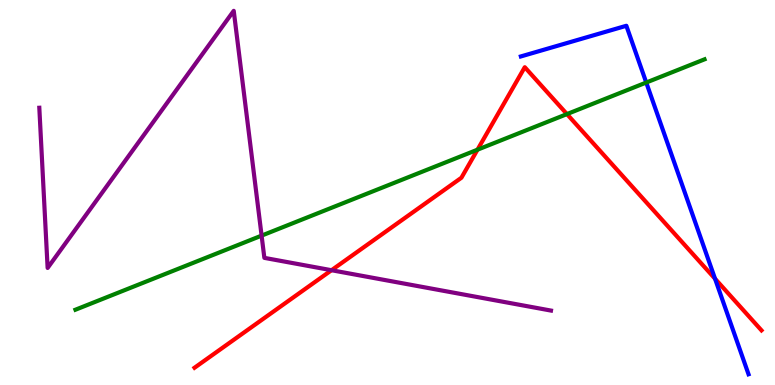[{'lines': ['blue', 'red'], 'intersections': [{'x': 9.23, 'y': 2.76}]}, {'lines': ['green', 'red'], 'intersections': [{'x': 6.16, 'y': 6.11}, {'x': 7.32, 'y': 7.04}]}, {'lines': ['purple', 'red'], 'intersections': [{'x': 4.28, 'y': 2.98}]}, {'lines': ['blue', 'green'], 'intersections': [{'x': 8.34, 'y': 7.86}]}, {'lines': ['blue', 'purple'], 'intersections': []}, {'lines': ['green', 'purple'], 'intersections': [{'x': 3.38, 'y': 3.88}]}]